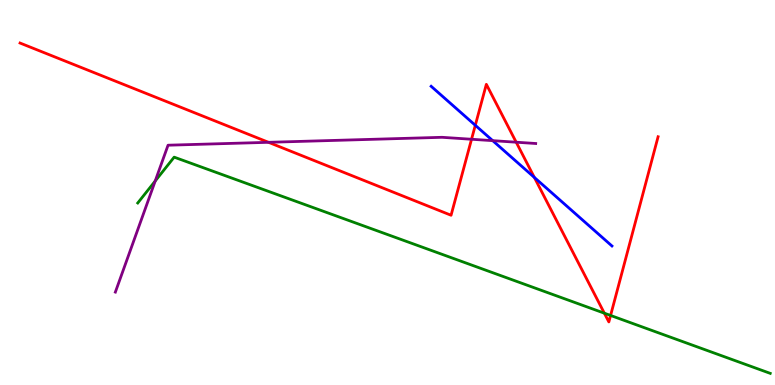[{'lines': ['blue', 'red'], 'intersections': [{'x': 6.13, 'y': 6.75}, {'x': 6.89, 'y': 5.39}]}, {'lines': ['green', 'red'], 'intersections': [{'x': 7.8, 'y': 1.87}, {'x': 7.88, 'y': 1.81}]}, {'lines': ['purple', 'red'], 'intersections': [{'x': 3.46, 'y': 6.3}, {'x': 6.08, 'y': 6.38}, {'x': 6.66, 'y': 6.31}]}, {'lines': ['blue', 'green'], 'intersections': []}, {'lines': ['blue', 'purple'], 'intersections': [{'x': 6.36, 'y': 6.35}]}, {'lines': ['green', 'purple'], 'intersections': [{'x': 2.0, 'y': 5.3}]}]